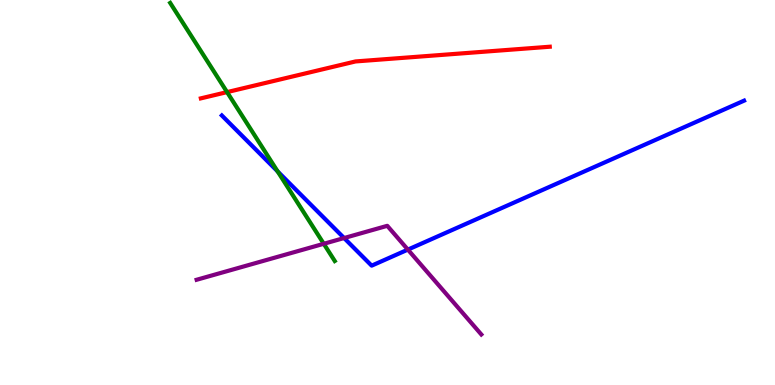[{'lines': ['blue', 'red'], 'intersections': []}, {'lines': ['green', 'red'], 'intersections': [{'x': 2.93, 'y': 7.61}]}, {'lines': ['purple', 'red'], 'intersections': []}, {'lines': ['blue', 'green'], 'intersections': [{'x': 3.58, 'y': 5.55}]}, {'lines': ['blue', 'purple'], 'intersections': [{'x': 4.44, 'y': 3.82}, {'x': 5.26, 'y': 3.52}]}, {'lines': ['green', 'purple'], 'intersections': [{'x': 4.18, 'y': 3.67}]}]